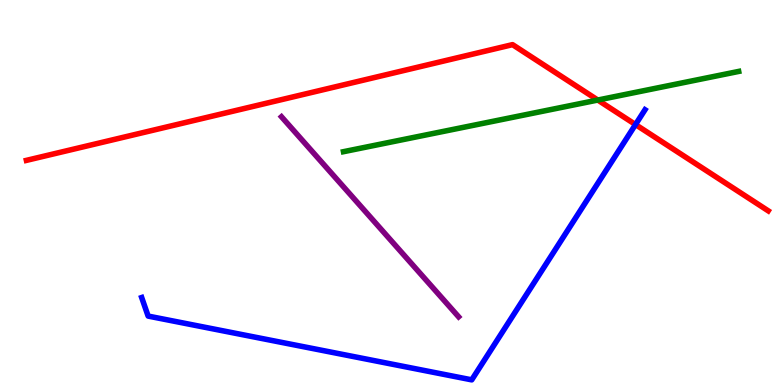[{'lines': ['blue', 'red'], 'intersections': [{'x': 8.2, 'y': 6.76}]}, {'lines': ['green', 'red'], 'intersections': [{'x': 7.71, 'y': 7.4}]}, {'lines': ['purple', 'red'], 'intersections': []}, {'lines': ['blue', 'green'], 'intersections': []}, {'lines': ['blue', 'purple'], 'intersections': []}, {'lines': ['green', 'purple'], 'intersections': []}]